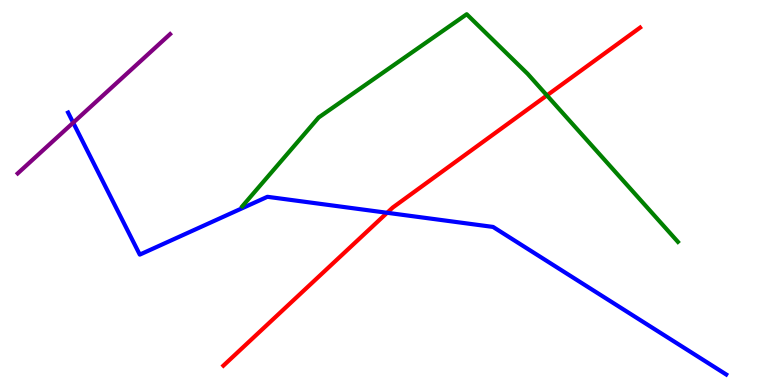[{'lines': ['blue', 'red'], 'intersections': [{'x': 5.0, 'y': 4.47}]}, {'lines': ['green', 'red'], 'intersections': [{'x': 7.06, 'y': 7.52}]}, {'lines': ['purple', 'red'], 'intersections': []}, {'lines': ['blue', 'green'], 'intersections': []}, {'lines': ['blue', 'purple'], 'intersections': [{'x': 0.944, 'y': 6.81}]}, {'lines': ['green', 'purple'], 'intersections': []}]